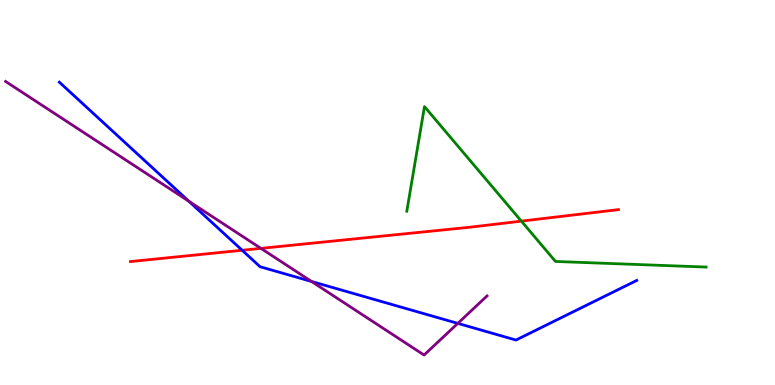[{'lines': ['blue', 'red'], 'intersections': [{'x': 3.12, 'y': 3.5}]}, {'lines': ['green', 'red'], 'intersections': [{'x': 6.73, 'y': 4.26}]}, {'lines': ['purple', 'red'], 'intersections': [{'x': 3.37, 'y': 3.55}]}, {'lines': ['blue', 'green'], 'intersections': []}, {'lines': ['blue', 'purple'], 'intersections': [{'x': 2.44, 'y': 4.77}, {'x': 4.02, 'y': 2.69}, {'x': 5.91, 'y': 1.6}]}, {'lines': ['green', 'purple'], 'intersections': []}]